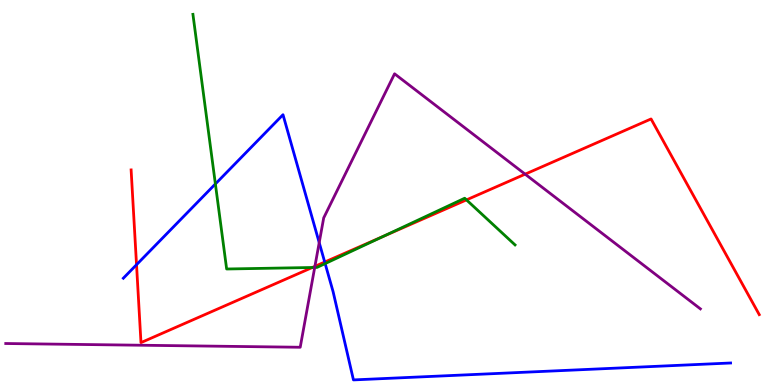[{'lines': ['blue', 'red'], 'intersections': [{'x': 1.76, 'y': 3.12}, {'x': 4.19, 'y': 3.19}]}, {'lines': ['green', 'red'], 'intersections': [{'x': 4.03, 'y': 3.05}, {'x': 4.94, 'y': 3.86}, {'x': 6.02, 'y': 4.81}]}, {'lines': ['purple', 'red'], 'intersections': [{'x': 4.06, 'y': 3.08}, {'x': 6.78, 'y': 5.48}]}, {'lines': ['blue', 'green'], 'intersections': [{'x': 2.78, 'y': 5.22}, {'x': 4.2, 'y': 3.15}]}, {'lines': ['blue', 'purple'], 'intersections': [{'x': 4.12, 'y': 3.7}]}, {'lines': ['green', 'purple'], 'intersections': [{'x': 4.06, 'y': 3.05}]}]